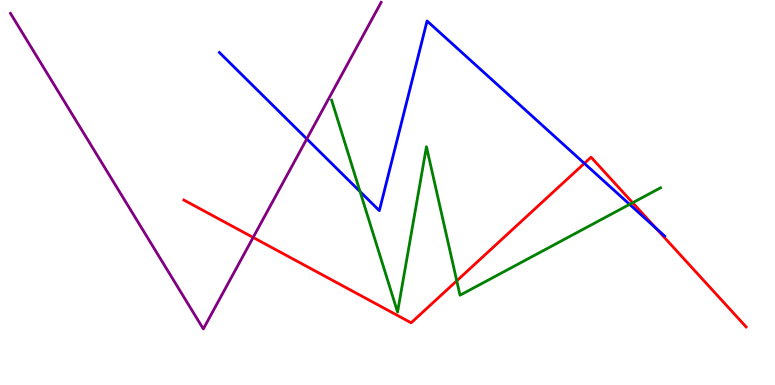[{'lines': ['blue', 'red'], 'intersections': [{'x': 7.54, 'y': 5.76}, {'x': 8.46, 'y': 4.08}]}, {'lines': ['green', 'red'], 'intersections': [{'x': 5.89, 'y': 2.71}, {'x': 8.16, 'y': 4.73}]}, {'lines': ['purple', 'red'], 'intersections': [{'x': 3.27, 'y': 3.83}]}, {'lines': ['blue', 'green'], 'intersections': [{'x': 4.65, 'y': 5.02}, {'x': 8.12, 'y': 4.69}]}, {'lines': ['blue', 'purple'], 'intersections': [{'x': 3.96, 'y': 6.39}]}, {'lines': ['green', 'purple'], 'intersections': []}]